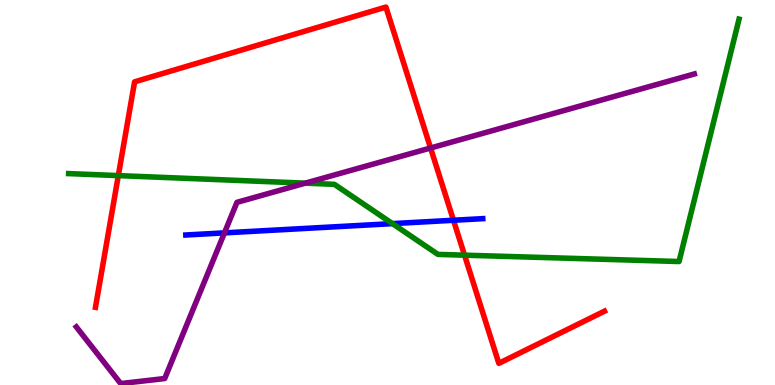[{'lines': ['blue', 'red'], 'intersections': [{'x': 5.85, 'y': 4.28}]}, {'lines': ['green', 'red'], 'intersections': [{'x': 1.53, 'y': 5.44}, {'x': 5.99, 'y': 3.37}]}, {'lines': ['purple', 'red'], 'intersections': [{'x': 5.56, 'y': 6.16}]}, {'lines': ['blue', 'green'], 'intersections': [{'x': 5.06, 'y': 4.19}]}, {'lines': ['blue', 'purple'], 'intersections': [{'x': 2.9, 'y': 3.95}]}, {'lines': ['green', 'purple'], 'intersections': [{'x': 3.94, 'y': 5.24}]}]